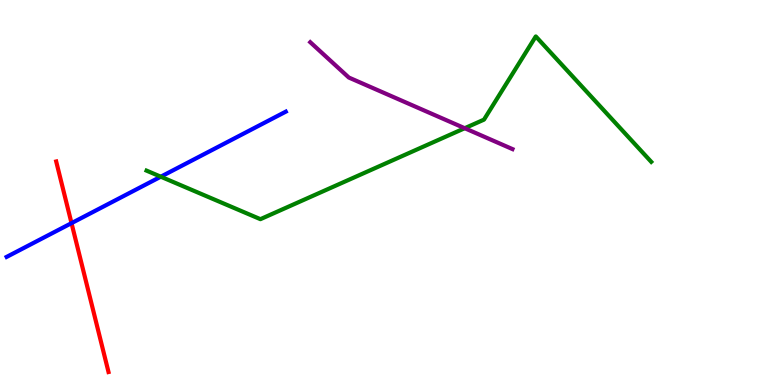[{'lines': ['blue', 'red'], 'intersections': [{'x': 0.923, 'y': 4.2}]}, {'lines': ['green', 'red'], 'intersections': []}, {'lines': ['purple', 'red'], 'intersections': []}, {'lines': ['blue', 'green'], 'intersections': [{'x': 2.07, 'y': 5.41}]}, {'lines': ['blue', 'purple'], 'intersections': []}, {'lines': ['green', 'purple'], 'intersections': [{'x': 6.0, 'y': 6.67}]}]